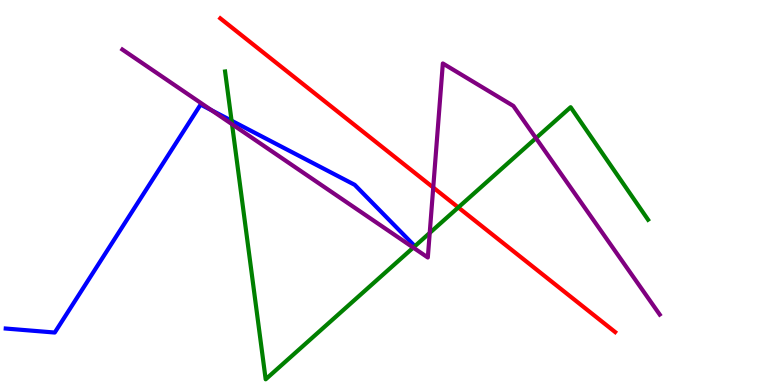[{'lines': ['blue', 'red'], 'intersections': []}, {'lines': ['green', 'red'], 'intersections': [{'x': 5.91, 'y': 4.61}]}, {'lines': ['purple', 'red'], 'intersections': [{'x': 5.59, 'y': 5.13}]}, {'lines': ['blue', 'green'], 'intersections': [{'x': 2.99, 'y': 6.87}]}, {'lines': ['blue', 'purple'], 'intersections': [{'x': 2.73, 'y': 7.14}]}, {'lines': ['green', 'purple'], 'intersections': [{'x': 2.99, 'y': 6.77}, {'x': 5.33, 'y': 3.57}, {'x': 5.54, 'y': 3.95}, {'x': 6.92, 'y': 6.41}]}]